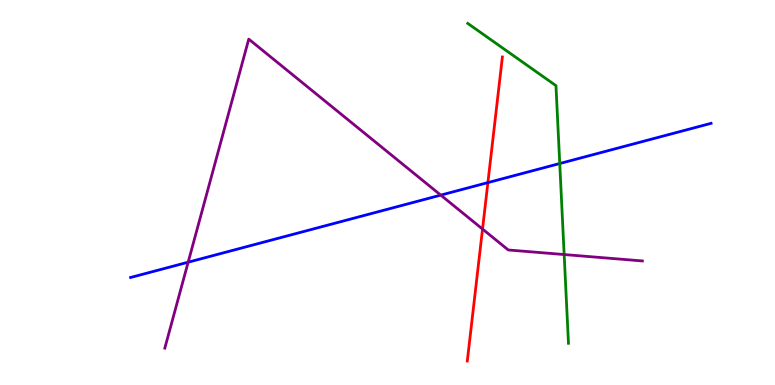[{'lines': ['blue', 'red'], 'intersections': [{'x': 6.3, 'y': 5.26}]}, {'lines': ['green', 'red'], 'intersections': []}, {'lines': ['purple', 'red'], 'intersections': [{'x': 6.23, 'y': 4.05}]}, {'lines': ['blue', 'green'], 'intersections': [{'x': 7.22, 'y': 5.75}]}, {'lines': ['blue', 'purple'], 'intersections': [{'x': 2.43, 'y': 3.19}, {'x': 5.69, 'y': 4.93}]}, {'lines': ['green', 'purple'], 'intersections': [{'x': 7.28, 'y': 3.39}]}]